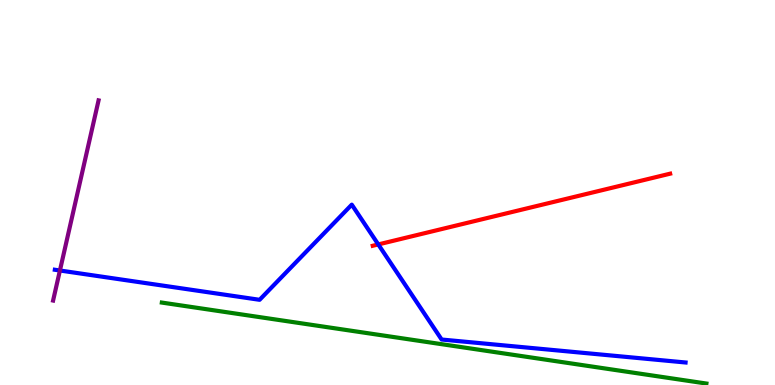[{'lines': ['blue', 'red'], 'intersections': [{'x': 4.88, 'y': 3.65}]}, {'lines': ['green', 'red'], 'intersections': []}, {'lines': ['purple', 'red'], 'intersections': []}, {'lines': ['blue', 'green'], 'intersections': []}, {'lines': ['blue', 'purple'], 'intersections': [{'x': 0.773, 'y': 2.97}]}, {'lines': ['green', 'purple'], 'intersections': []}]